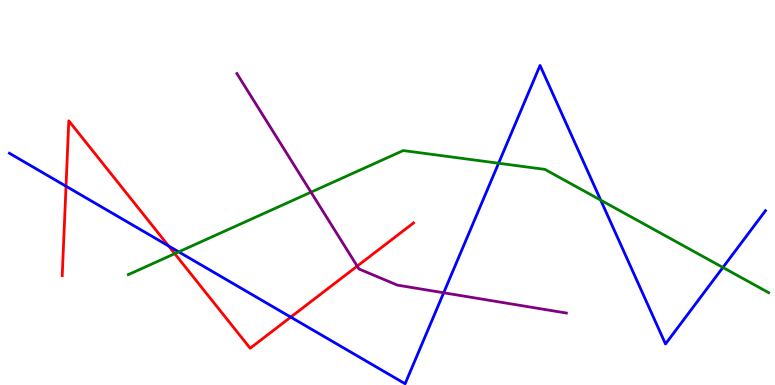[{'lines': ['blue', 'red'], 'intersections': [{'x': 0.852, 'y': 5.16}, {'x': 2.18, 'y': 3.61}, {'x': 3.75, 'y': 1.76}]}, {'lines': ['green', 'red'], 'intersections': [{'x': 2.25, 'y': 3.41}]}, {'lines': ['purple', 'red'], 'intersections': [{'x': 4.61, 'y': 3.09}]}, {'lines': ['blue', 'green'], 'intersections': [{'x': 2.31, 'y': 3.46}, {'x': 6.43, 'y': 5.76}, {'x': 7.75, 'y': 4.8}, {'x': 9.33, 'y': 3.05}]}, {'lines': ['blue', 'purple'], 'intersections': [{'x': 5.72, 'y': 2.4}]}, {'lines': ['green', 'purple'], 'intersections': [{'x': 4.01, 'y': 5.01}]}]